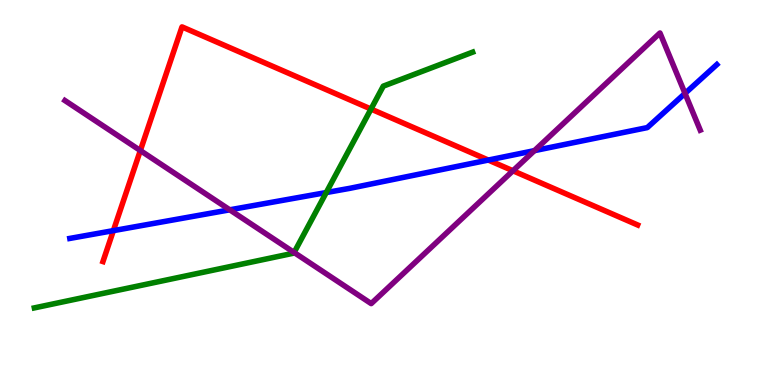[{'lines': ['blue', 'red'], 'intersections': [{'x': 1.46, 'y': 4.01}, {'x': 6.3, 'y': 5.84}]}, {'lines': ['green', 'red'], 'intersections': [{'x': 4.79, 'y': 7.17}]}, {'lines': ['purple', 'red'], 'intersections': [{'x': 1.81, 'y': 6.09}, {'x': 6.62, 'y': 5.56}]}, {'lines': ['blue', 'green'], 'intersections': [{'x': 4.21, 'y': 5.0}]}, {'lines': ['blue', 'purple'], 'intersections': [{'x': 2.96, 'y': 4.55}, {'x': 6.9, 'y': 6.09}, {'x': 8.84, 'y': 7.57}]}, {'lines': ['green', 'purple'], 'intersections': [{'x': 3.8, 'y': 3.44}]}]